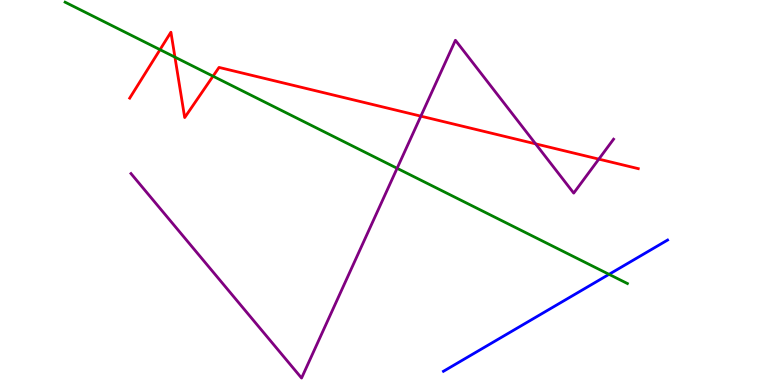[{'lines': ['blue', 'red'], 'intersections': []}, {'lines': ['green', 'red'], 'intersections': [{'x': 2.06, 'y': 8.71}, {'x': 2.26, 'y': 8.52}, {'x': 2.75, 'y': 8.02}]}, {'lines': ['purple', 'red'], 'intersections': [{'x': 5.43, 'y': 6.98}, {'x': 6.91, 'y': 6.26}, {'x': 7.73, 'y': 5.87}]}, {'lines': ['blue', 'green'], 'intersections': [{'x': 7.86, 'y': 2.87}]}, {'lines': ['blue', 'purple'], 'intersections': []}, {'lines': ['green', 'purple'], 'intersections': [{'x': 5.12, 'y': 5.63}]}]